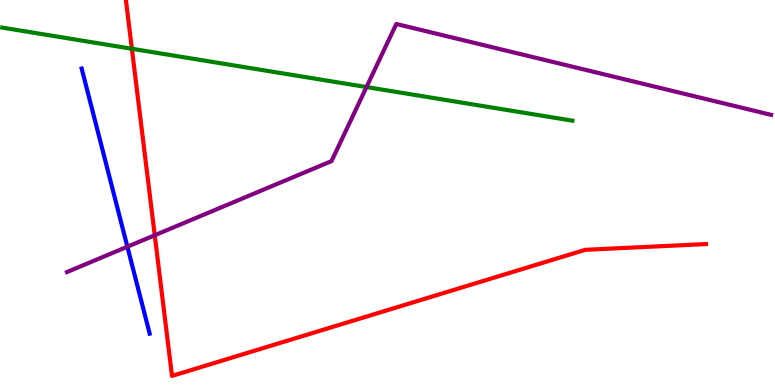[{'lines': ['blue', 'red'], 'intersections': []}, {'lines': ['green', 'red'], 'intersections': [{'x': 1.7, 'y': 8.73}]}, {'lines': ['purple', 'red'], 'intersections': [{'x': 2.0, 'y': 3.89}]}, {'lines': ['blue', 'green'], 'intersections': []}, {'lines': ['blue', 'purple'], 'intersections': [{'x': 1.64, 'y': 3.59}]}, {'lines': ['green', 'purple'], 'intersections': [{'x': 4.73, 'y': 7.74}]}]